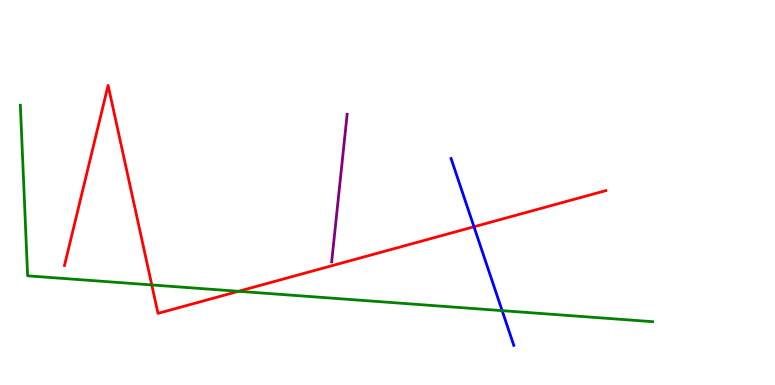[{'lines': ['blue', 'red'], 'intersections': [{'x': 6.12, 'y': 4.11}]}, {'lines': ['green', 'red'], 'intersections': [{'x': 1.96, 'y': 2.6}, {'x': 3.08, 'y': 2.43}]}, {'lines': ['purple', 'red'], 'intersections': []}, {'lines': ['blue', 'green'], 'intersections': [{'x': 6.48, 'y': 1.93}]}, {'lines': ['blue', 'purple'], 'intersections': []}, {'lines': ['green', 'purple'], 'intersections': []}]